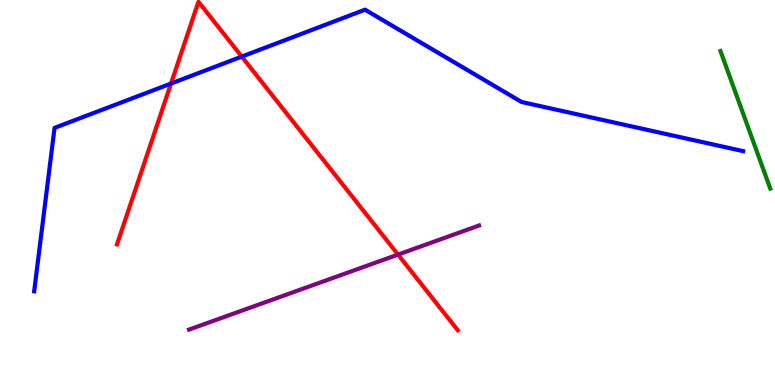[{'lines': ['blue', 'red'], 'intersections': [{'x': 2.21, 'y': 7.83}, {'x': 3.12, 'y': 8.53}]}, {'lines': ['green', 'red'], 'intersections': []}, {'lines': ['purple', 'red'], 'intersections': [{'x': 5.14, 'y': 3.39}]}, {'lines': ['blue', 'green'], 'intersections': []}, {'lines': ['blue', 'purple'], 'intersections': []}, {'lines': ['green', 'purple'], 'intersections': []}]